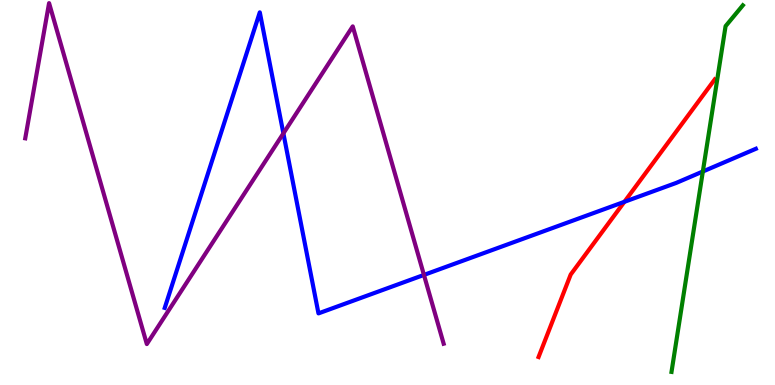[{'lines': ['blue', 'red'], 'intersections': [{'x': 8.06, 'y': 4.76}]}, {'lines': ['green', 'red'], 'intersections': []}, {'lines': ['purple', 'red'], 'intersections': []}, {'lines': ['blue', 'green'], 'intersections': [{'x': 9.07, 'y': 5.55}]}, {'lines': ['blue', 'purple'], 'intersections': [{'x': 3.66, 'y': 6.54}, {'x': 5.47, 'y': 2.86}]}, {'lines': ['green', 'purple'], 'intersections': []}]